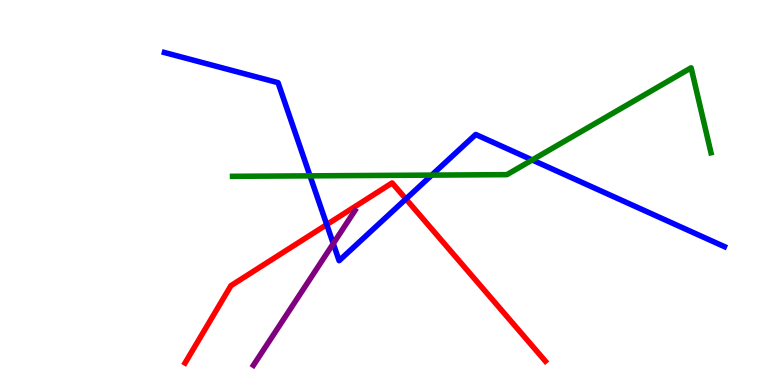[{'lines': ['blue', 'red'], 'intersections': [{'x': 4.22, 'y': 4.17}, {'x': 5.24, 'y': 4.83}]}, {'lines': ['green', 'red'], 'intersections': []}, {'lines': ['purple', 'red'], 'intersections': []}, {'lines': ['blue', 'green'], 'intersections': [{'x': 4.0, 'y': 5.43}, {'x': 5.57, 'y': 5.45}, {'x': 6.87, 'y': 5.85}]}, {'lines': ['blue', 'purple'], 'intersections': [{'x': 4.3, 'y': 3.67}]}, {'lines': ['green', 'purple'], 'intersections': []}]